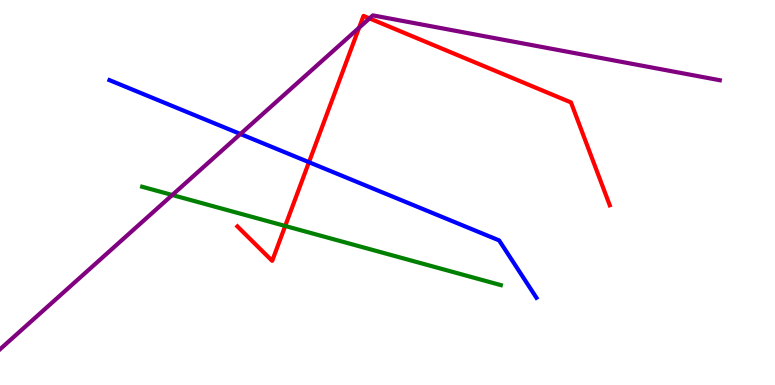[{'lines': ['blue', 'red'], 'intersections': [{'x': 3.99, 'y': 5.79}]}, {'lines': ['green', 'red'], 'intersections': [{'x': 3.68, 'y': 4.13}]}, {'lines': ['purple', 'red'], 'intersections': [{'x': 4.63, 'y': 9.28}, {'x': 4.77, 'y': 9.52}]}, {'lines': ['blue', 'green'], 'intersections': []}, {'lines': ['blue', 'purple'], 'intersections': [{'x': 3.1, 'y': 6.52}]}, {'lines': ['green', 'purple'], 'intersections': [{'x': 2.22, 'y': 4.93}]}]